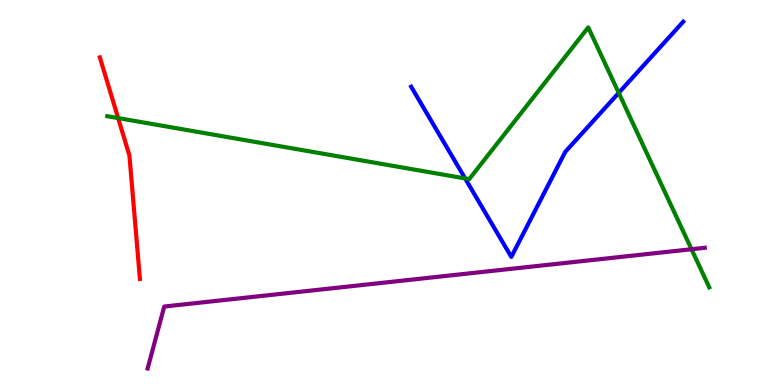[{'lines': ['blue', 'red'], 'intersections': []}, {'lines': ['green', 'red'], 'intersections': [{'x': 1.52, 'y': 6.93}]}, {'lines': ['purple', 'red'], 'intersections': []}, {'lines': ['blue', 'green'], 'intersections': [{'x': 6.0, 'y': 5.37}, {'x': 7.98, 'y': 7.59}]}, {'lines': ['blue', 'purple'], 'intersections': []}, {'lines': ['green', 'purple'], 'intersections': [{'x': 8.92, 'y': 3.53}]}]